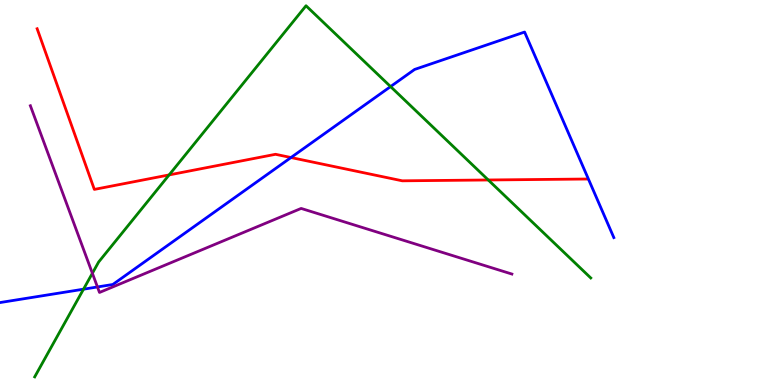[{'lines': ['blue', 'red'], 'intersections': [{'x': 3.75, 'y': 5.91}]}, {'lines': ['green', 'red'], 'intersections': [{'x': 2.18, 'y': 5.46}, {'x': 6.3, 'y': 5.33}]}, {'lines': ['purple', 'red'], 'intersections': []}, {'lines': ['blue', 'green'], 'intersections': [{'x': 1.08, 'y': 2.49}, {'x': 5.04, 'y': 7.75}]}, {'lines': ['blue', 'purple'], 'intersections': [{'x': 1.26, 'y': 2.55}]}, {'lines': ['green', 'purple'], 'intersections': [{'x': 1.19, 'y': 2.9}]}]